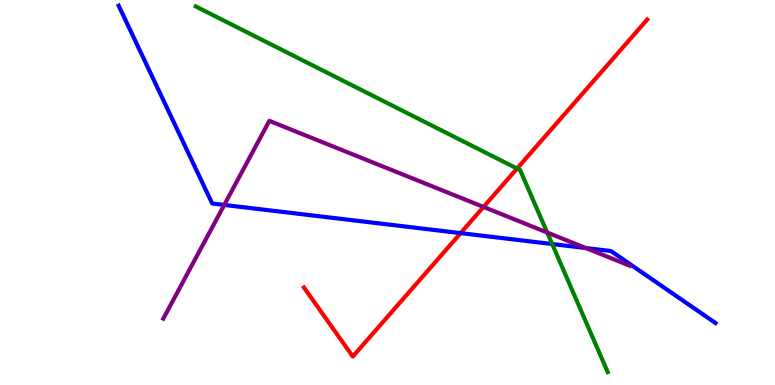[{'lines': ['blue', 'red'], 'intersections': [{'x': 5.94, 'y': 3.94}]}, {'lines': ['green', 'red'], 'intersections': [{'x': 6.67, 'y': 5.62}]}, {'lines': ['purple', 'red'], 'intersections': [{'x': 6.24, 'y': 4.63}]}, {'lines': ['blue', 'green'], 'intersections': [{'x': 7.13, 'y': 3.66}]}, {'lines': ['blue', 'purple'], 'intersections': [{'x': 2.89, 'y': 4.68}, {'x': 7.56, 'y': 3.56}]}, {'lines': ['green', 'purple'], 'intersections': [{'x': 7.06, 'y': 3.96}]}]